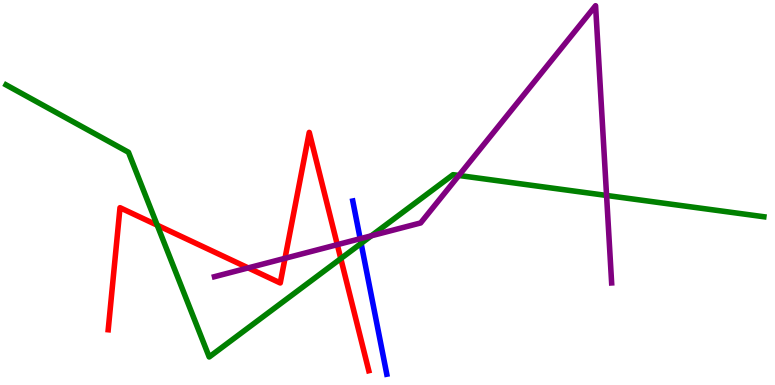[{'lines': ['blue', 'red'], 'intersections': []}, {'lines': ['green', 'red'], 'intersections': [{'x': 2.03, 'y': 4.15}, {'x': 4.4, 'y': 3.28}]}, {'lines': ['purple', 'red'], 'intersections': [{'x': 3.2, 'y': 3.04}, {'x': 3.68, 'y': 3.29}, {'x': 4.35, 'y': 3.65}]}, {'lines': ['blue', 'green'], 'intersections': [{'x': 4.66, 'y': 3.68}]}, {'lines': ['blue', 'purple'], 'intersections': [{'x': 4.65, 'y': 3.8}]}, {'lines': ['green', 'purple'], 'intersections': [{'x': 4.79, 'y': 3.88}, {'x': 5.92, 'y': 5.44}, {'x': 7.83, 'y': 4.92}]}]